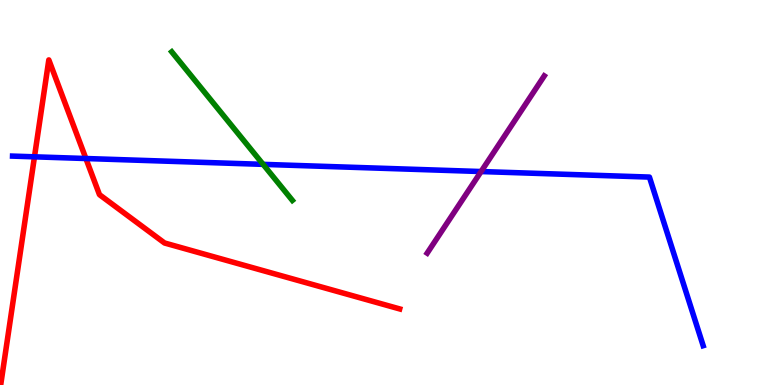[{'lines': ['blue', 'red'], 'intersections': [{'x': 0.445, 'y': 5.93}, {'x': 1.11, 'y': 5.88}]}, {'lines': ['green', 'red'], 'intersections': []}, {'lines': ['purple', 'red'], 'intersections': []}, {'lines': ['blue', 'green'], 'intersections': [{'x': 3.39, 'y': 5.73}]}, {'lines': ['blue', 'purple'], 'intersections': [{'x': 6.21, 'y': 5.54}]}, {'lines': ['green', 'purple'], 'intersections': []}]